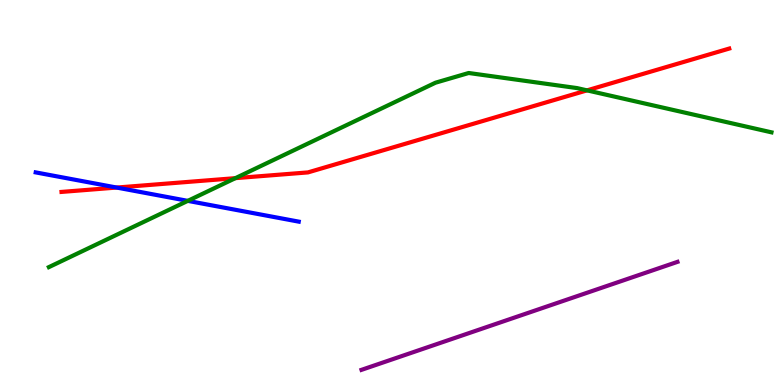[{'lines': ['blue', 'red'], 'intersections': [{'x': 1.51, 'y': 5.13}]}, {'lines': ['green', 'red'], 'intersections': [{'x': 3.04, 'y': 5.37}, {'x': 7.57, 'y': 7.65}]}, {'lines': ['purple', 'red'], 'intersections': []}, {'lines': ['blue', 'green'], 'intersections': [{'x': 2.42, 'y': 4.78}]}, {'lines': ['blue', 'purple'], 'intersections': []}, {'lines': ['green', 'purple'], 'intersections': []}]